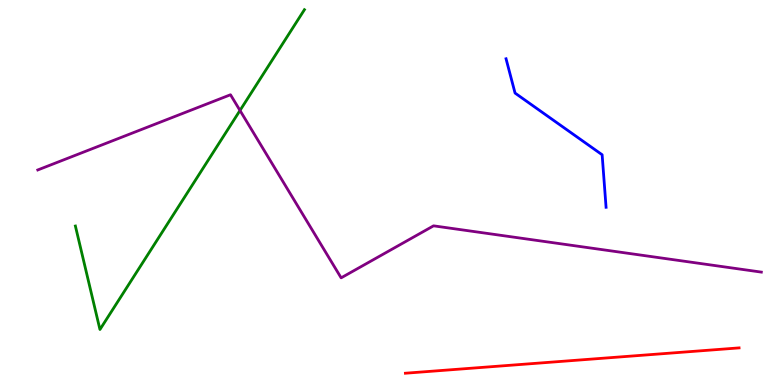[{'lines': ['blue', 'red'], 'intersections': []}, {'lines': ['green', 'red'], 'intersections': []}, {'lines': ['purple', 'red'], 'intersections': []}, {'lines': ['blue', 'green'], 'intersections': []}, {'lines': ['blue', 'purple'], 'intersections': []}, {'lines': ['green', 'purple'], 'intersections': [{'x': 3.1, 'y': 7.13}]}]